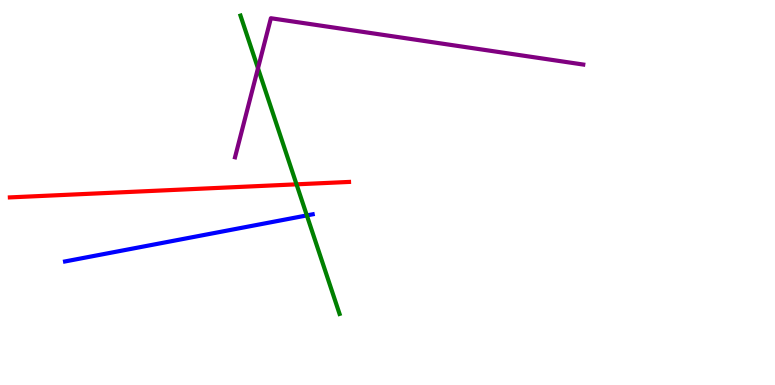[{'lines': ['blue', 'red'], 'intersections': []}, {'lines': ['green', 'red'], 'intersections': [{'x': 3.83, 'y': 5.21}]}, {'lines': ['purple', 'red'], 'intersections': []}, {'lines': ['blue', 'green'], 'intersections': [{'x': 3.96, 'y': 4.4}]}, {'lines': ['blue', 'purple'], 'intersections': []}, {'lines': ['green', 'purple'], 'intersections': [{'x': 3.33, 'y': 8.23}]}]